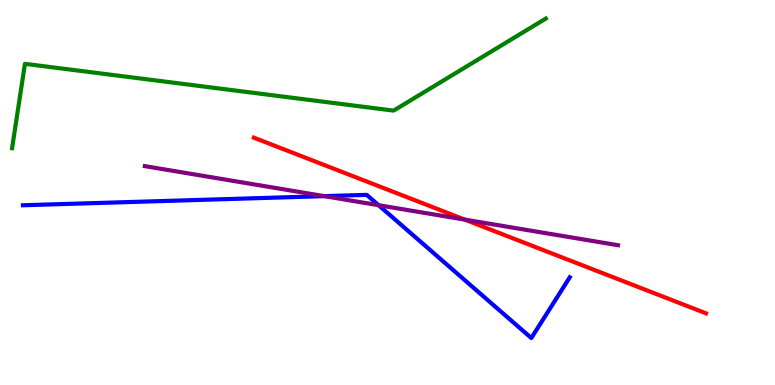[{'lines': ['blue', 'red'], 'intersections': []}, {'lines': ['green', 'red'], 'intersections': []}, {'lines': ['purple', 'red'], 'intersections': [{'x': 6.0, 'y': 4.3}]}, {'lines': ['blue', 'green'], 'intersections': []}, {'lines': ['blue', 'purple'], 'intersections': [{'x': 4.19, 'y': 4.91}, {'x': 4.89, 'y': 4.67}]}, {'lines': ['green', 'purple'], 'intersections': []}]